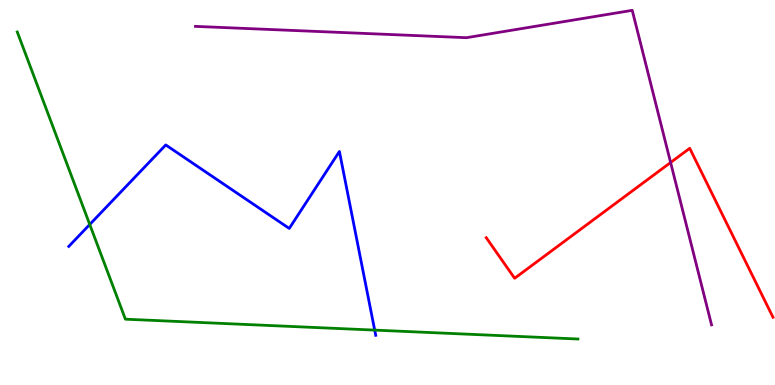[{'lines': ['blue', 'red'], 'intersections': []}, {'lines': ['green', 'red'], 'intersections': []}, {'lines': ['purple', 'red'], 'intersections': [{'x': 8.65, 'y': 5.78}]}, {'lines': ['blue', 'green'], 'intersections': [{'x': 1.16, 'y': 4.17}, {'x': 4.83, 'y': 1.43}]}, {'lines': ['blue', 'purple'], 'intersections': []}, {'lines': ['green', 'purple'], 'intersections': []}]